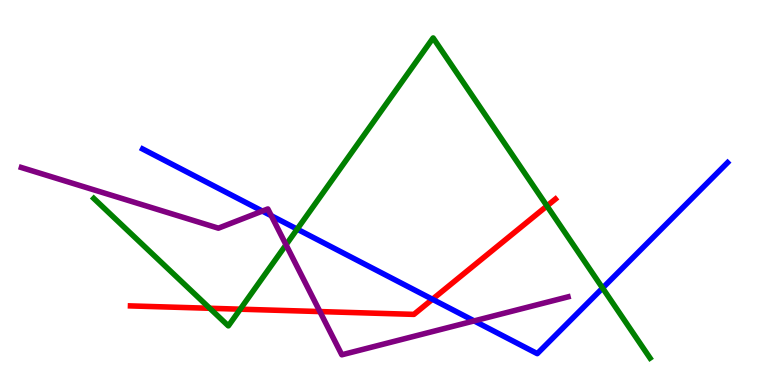[{'lines': ['blue', 'red'], 'intersections': [{'x': 5.58, 'y': 2.23}]}, {'lines': ['green', 'red'], 'intersections': [{'x': 2.71, 'y': 1.99}, {'x': 3.1, 'y': 1.97}, {'x': 7.06, 'y': 4.65}]}, {'lines': ['purple', 'red'], 'intersections': [{'x': 4.13, 'y': 1.91}]}, {'lines': ['blue', 'green'], 'intersections': [{'x': 3.83, 'y': 4.05}, {'x': 7.78, 'y': 2.52}]}, {'lines': ['blue', 'purple'], 'intersections': [{'x': 3.39, 'y': 4.52}, {'x': 3.5, 'y': 4.4}, {'x': 6.12, 'y': 1.66}]}, {'lines': ['green', 'purple'], 'intersections': [{'x': 3.69, 'y': 3.64}]}]